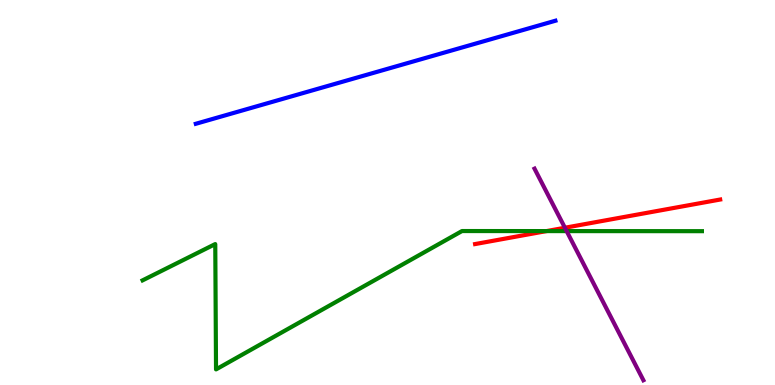[{'lines': ['blue', 'red'], 'intersections': []}, {'lines': ['green', 'red'], 'intersections': [{'x': 7.05, 'y': 4.0}]}, {'lines': ['purple', 'red'], 'intersections': [{'x': 7.29, 'y': 4.08}]}, {'lines': ['blue', 'green'], 'intersections': []}, {'lines': ['blue', 'purple'], 'intersections': []}, {'lines': ['green', 'purple'], 'intersections': [{'x': 7.31, 'y': 4.0}]}]